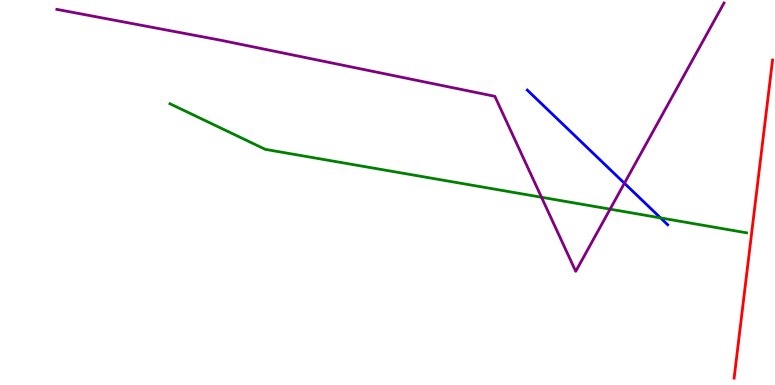[{'lines': ['blue', 'red'], 'intersections': []}, {'lines': ['green', 'red'], 'intersections': []}, {'lines': ['purple', 'red'], 'intersections': []}, {'lines': ['blue', 'green'], 'intersections': [{'x': 8.52, 'y': 4.34}]}, {'lines': ['blue', 'purple'], 'intersections': [{'x': 8.06, 'y': 5.24}]}, {'lines': ['green', 'purple'], 'intersections': [{'x': 6.99, 'y': 4.88}, {'x': 7.87, 'y': 4.57}]}]